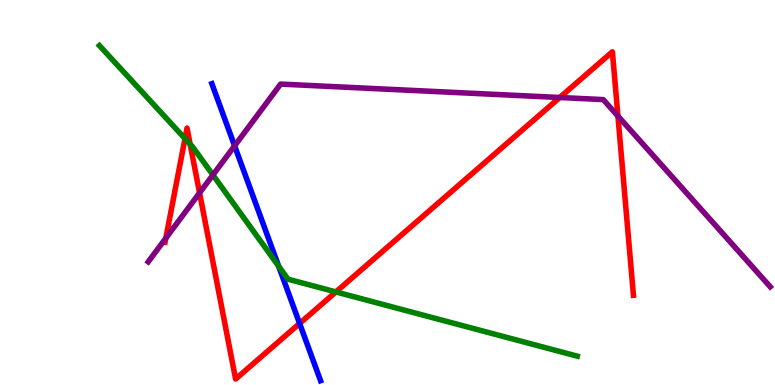[{'lines': ['blue', 'red'], 'intersections': [{'x': 3.87, 'y': 1.6}]}, {'lines': ['green', 'red'], 'intersections': [{'x': 2.39, 'y': 6.4}, {'x': 2.45, 'y': 6.26}, {'x': 4.33, 'y': 2.42}]}, {'lines': ['purple', 'red'], 'intersections': [{'x': 2.14, 'y': 3.81}, {'x': 2.58, 'y': 4.99}, {'x': 7.22, 'y': 7.47}, {'x': 7.97, 'y': 6.99}]}, {'lines': ['blue', 'green'], 'intersections': [{'x': 3.6, 'y': 3.09}]}, {'lines': ['blue', 'purple'], 'intersections': [{'x': 3.03, 'y': 6.21}]}, {'lines': ['green', 'purple'], 'intersections': [{'x': 2.75, 'y': 5.46}]}]